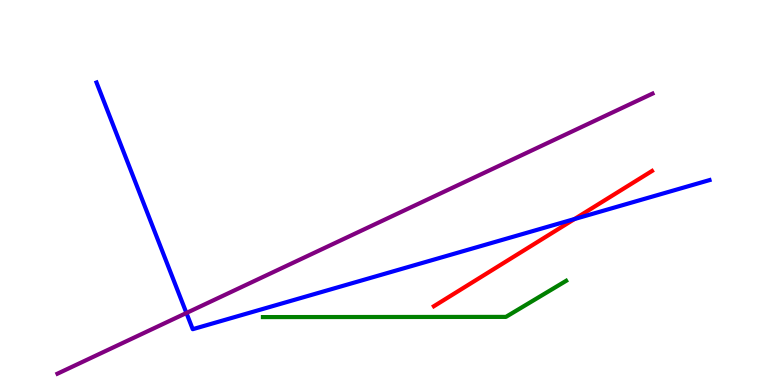[{'lines': ['blue', 'red'], 'intersections': [{'x': 7.41, 'y': 4.31}]}, {'lines': ['green', 'red'], 'intersections': []}, {'lines': ['purple', 'red'], 'intersections': []}, {'lines': ['blue', 'green'], 'intersections': []}, {'lines': ['blue', 'purple'], 'intersections': [{'x': 2.41, 'y': 1.87}]}, {'lines': ['green', 'purple'], 'intersections': []}]